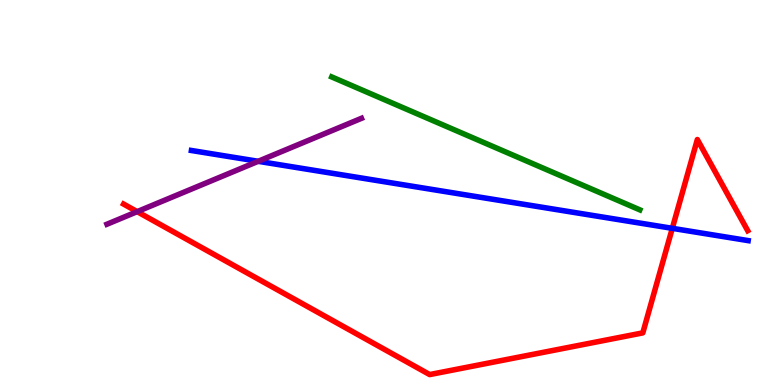[{'lines': ['blue', 'red'], 'intersections': [{'x': 8.67, 'y': 4.07}]}, {'lines': ['green', 'red'], 'intersections': []}, {'lines': ['purple', 'red'], 'intersections': [{'x': 1.77, 'y': 4.5}]}, {'lines': ['blue', 'green'], 'intersections': []}, {'lines': ['blue', 'purple'], 'intersections': [{'x': 3.33, 'y': 5.81}]}, {'lines': ['green', 'purple'], 'intersections': []}]